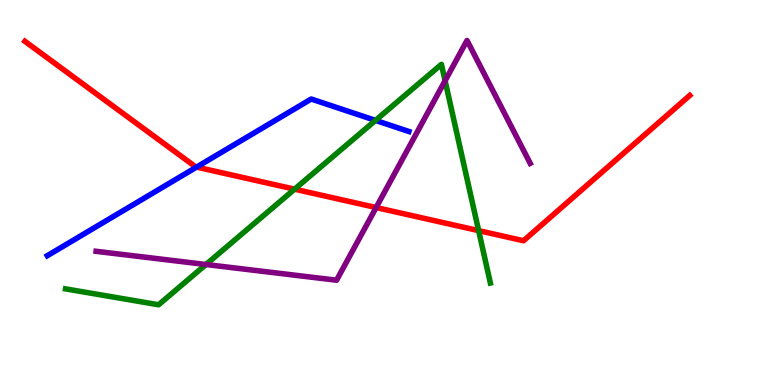[{'lines': ['blue', 'red'], 'intersections': [{'x': 2.54, 'y': 5.66}]}, {'lines': ['green', 'red'], 'intersections': [{'x': 3.8, 'y': 5.09}, {'x': 6.18, 'y': 4.01}]}, {'lines': ['purple', 'red'], 'intersections': [{'x': 4.85, 'y': 4.61}]}, {'lines': ['blue', 'green'], 'intersections': [{'x': 4.85, 'y': 6.87}]}, {'lines': ['blue', 'purple'], 'intersections': []}, {'lines': ['green', 'purple'], 'intersections': [{'x': 2.66, 'y': 3.13}, {'x': 5.74, 'y': 7.9}]}]